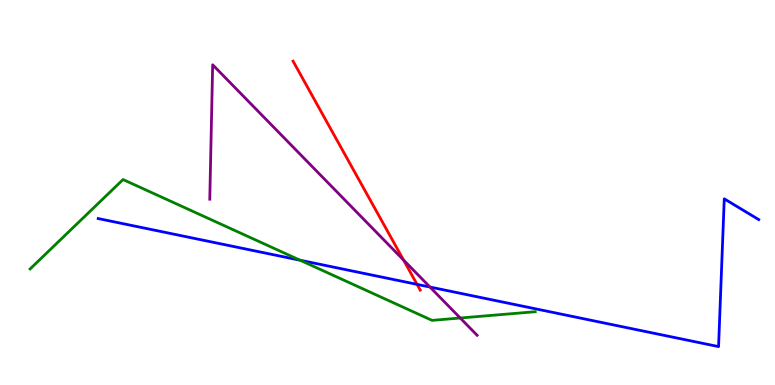[{'lines': ['blue', 'red'], 'intersections': [{'x': 5.38, 'y': 2.61}]}, {'lines': ['green', 'red'], 'intersections': []}, {'lines': ['purple', 'red'], 'intersections': [{'x': 5.21, 'y': 3.25}]}, {'lines': ['blue', 'green'], 'intersections': [{'x': 3.87, 'y': 3.24}]}, {'lines': ['blue', 'purple'], 'intersections': [{'x': 5.55, 'y': 2.54}]}, {'lines': ['green', 'purple'], 'intersections': [{'x': 5.94, 'y': 1.74}]}]